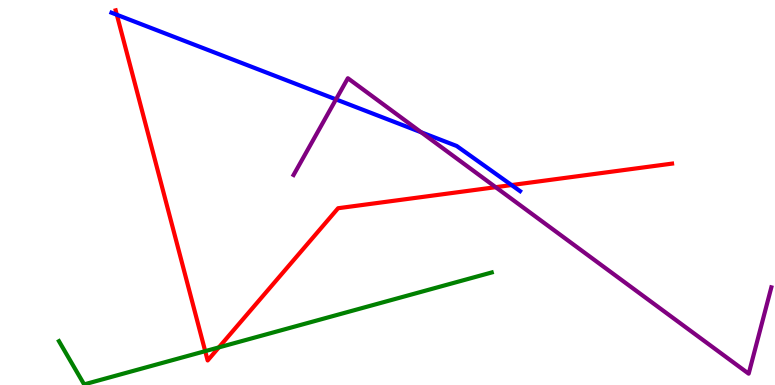[{'lines': ['blue', 'red'], 'intersections': [{'x': 1.51, 'y': 9.62}, {'x': 6.6, 'y': 5.19}]}, {'lines': ['green', 'red'], 'intersections': [{'x': 2.65, 'y': 0.879}, {'x': 2.82, 'y': 0.977}]}, {'lines': ['purple', 'red'], 'intersections': [{'x': 6.4, 'y': 5.14}]}, {'lines': ['blue', 'green'], 'intersections': []}, {'lines': ['blue', 'purple'], 'intersections': [{'x': 4.34, 'y': 7.42}, {'x': 5.43, 'y': 6.56}]}, {'lines': ['green', 'purple'], 'intersections': []}]